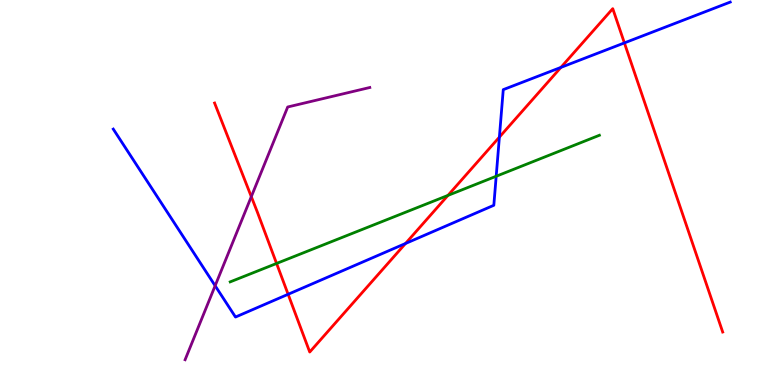[{'lines': ['blue', 'red'], 'intersections': [{'x': 3.72, 'y': 2.36}, {'x': 5.23, 'y': 3.68}, {'x': 6.44, 'y': 6.44}, {'x': 7.24, 'y': 8.25}, {'x': 8.06, 'y': 8.89}]}, {'lines': ['green', 'red'], 'intersections': [{'x': 3.57, 'y': 3.16}, {'x': 5.78, 'y': 4.92}]}, {'lines': ['purple', 'red'], 'intersections': [{'x': 3.24, 'y': 4.89}]}, {'lines': ['blue', 'green'], 'intersections': [{'x': 6.4, 'y': 5.42}]}, {'lines': ['blue', 'purple'], 'intersections': [{'x': 2.78, 'y': 2.58}]}, {'lines': ['green', 'purple'], 'intersections': []}]